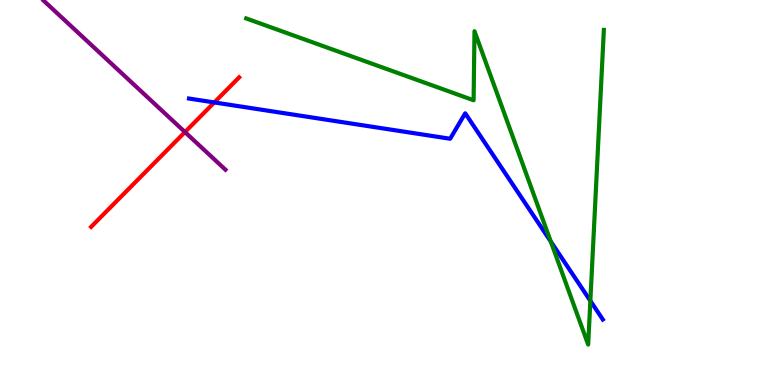[{'lines': ['blue', 'red'], 'intersections': [{'x': 2.77, 'y': 7.34}]}, {'lines': ['green', 'red'], 'intersections': []}, {'lines': ['purple', 'red'], 'intersections': [{'x': 2.39, 'y': 6.57}]}, {'lines': ['blue', 'green'], 'intersections': [{'x': 7.11, 'y': 3.73}, {'x': 7.62, 'y': 2.19}]}, {'lines': ['blue', 'purple'], 'intersections': []}, {'lines': ['green', 'purple'], 'intersections': []}]